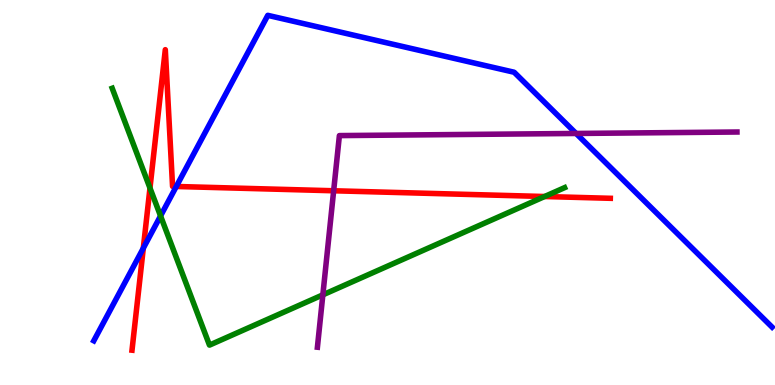[{'lines': ['blue', 'red'], 'intersections': [{'x': 1.85, 'y': 3.55}, {'x': 2.27, 'y': 5.16}]}, {'lines': ['green', 'red'], 'intersections': [{'x': 1.94, 'y': 5.12}, {'x': 7.03, 'y': 4.9}]}, {'lines': ['purple', 'red'], 'intersections': [{'x': 4.31, 'y': 5.04}]}, {'lines': ['blue', 'green'], 'intersections': [{'x': 2.07, 'y': 4.39}]}, {'lines': ['blue', 'purple'], 'intersections': [{'x': 7.43, 'y': 6.53}]}, {'lines': ['green', 'purple'], 'intersections': [{'x': 4.17, 'y': 2.34}]}]